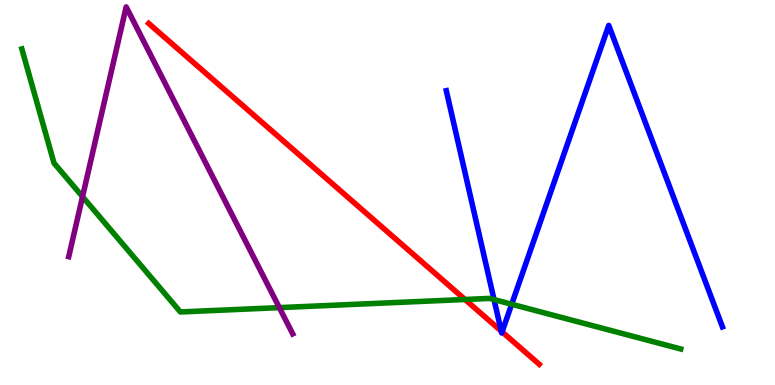[{'lines': ['blue', 'red'], 'intersections': [{'x': 6.47, 'y': 1.4}, {'x': 6.48, 'y': 1.38}]}, {'lines': ['green', 'red'], 'intersections': [{'x': 6.0, 'y': 2.22}]}, {'lines': ['purple', 'red'], 'intersections': []}, {'lines': ['blue', 'green'], 'intersections': [{'x': 6.37, 'y': 2.22}, {'x': 6.6, 'y': 2.1}]}, {'lines': ['blue', 'purple'], 'intersections': []}, {'lines': ['green', 'purple'], 'intersections': [{'x': 1.06, 'y': 4.89}, {'x': 3.6, 'y': 2.01}]}]